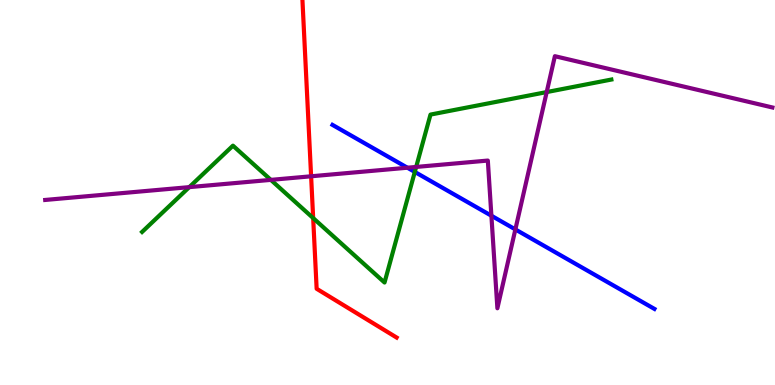[{'lines': ['blue', 'red'], 'intersections': []}, {'lines': ['green', 'red'], 'intersections': [{'x': 4.04, 'y': 4.34}]}, {'lines': ['purple', 'red'], 'intersections': [{'x': 4.01, 'y': 5.42}]}, {'lines': ['blue', 'green'], 'intersections': [{'x': 5.35, 'y': 5.53}]}, {'lines': ['blue', 'purple'], 'intersections': [{'x': 5.26, 'y': 5.64}, {'x': 6.34, 'y': 4.4}, {'x': 6.65, 'y': 4.04}]}, {'lines': ['green', 'purple'], 'intersections': [{'x': 2.44, 'y': 5.14}, {'x': 3.49, 'y': 5.33}, {'x': 5.37, 'y': 5.66}, {'x': 7.05, 'y': 7.61}]}]